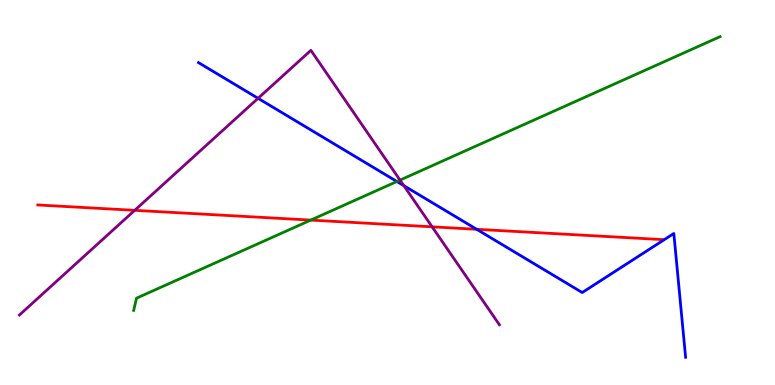[{'lines': ['blue', 'red'], 'intersections': [{'x': 6.15, 'y': 4.04}]}, {'lines': ['green', 'red'], 'intersections': [{'x': 4.01, 'y': 4.28}]}, {'lines': ['purple', 'red'], 'intersections': [{'x': 1.74, 'y': 4.54}, {'x': 5.58, 'y': 4.11}]}, {'lines': ['blue', 'green'], 'intersections': [{'x': 5.12, 'y': 5.29}]}, {'lines': ['blue', 'purple'], 'intersections': [{'x': 3.33, 'y': 7.45}, {'x': 5.21, 'y': 5.18}]}, {'lines': ['green', 'purple'], 'intersections': [{'x': 5.16, 'y': 5.32}]}]